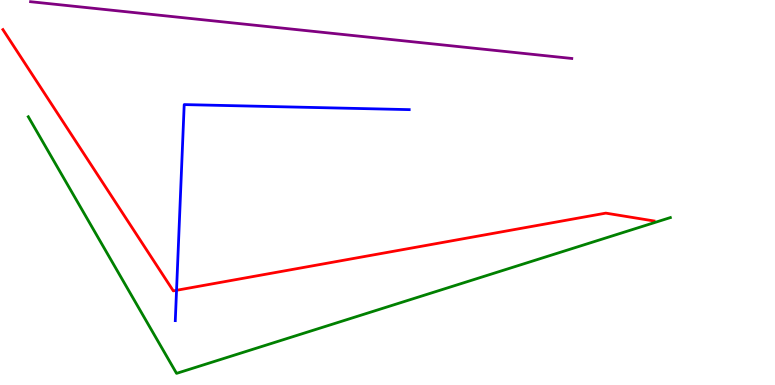[{'lines': ['blue', 'red'], 'intersections': [{'x': 2.28, 'y': 2.46}]}, {'lines': ['green', 'red'], 'intersections': []}, {'lines': ['purple', 'red'], 'intersections': []}, {'lines': ['blue', 'green'], 'intersections': []}, {'lines': ['blue', 'purple'], 'intersections': []}, {'lines': ['green', 'purple'], 'intersections': []}]